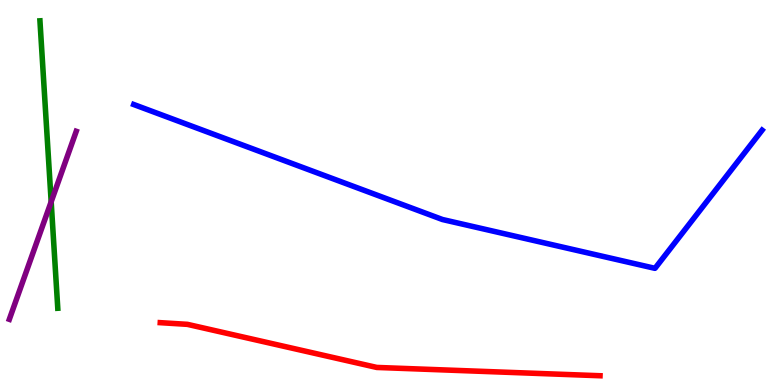[{'lines': ['blue', 'red'], 'intersections': []}, {'lines': ['green', 'red'], 'intersections': []}, {'lines': ['purple', 'red'], 'intersections': []}, {'lines': ['blue', 'green'], 'intersections': []}, {'lines': ['blue', 'purple'], 'intersections': []}, {'lines': ['green', 'purple'], 'intersections': [{'x': 0.66, 'y': 4.76}]}]